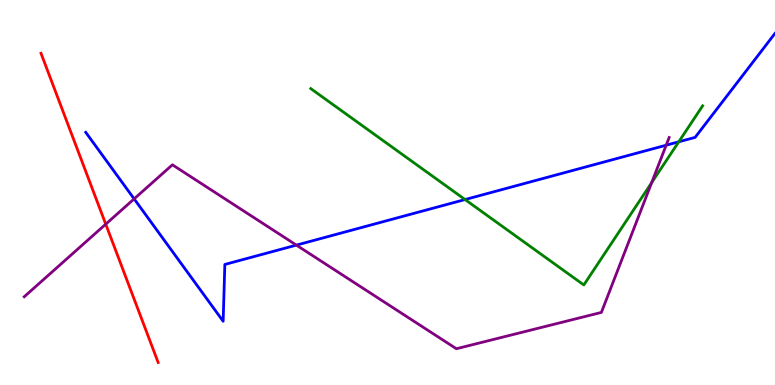[{'lines': ['blue', 'red'], 'intersections': []}, {'lines': ['green', 'red'], 'intersections': []}, {'lines': ['purple', 'red'], 'intersections': [{'x': 1.36, 'y': 4.18}]}, {'lines': ['blue', 'green'], 'intersections': [{'x': 6.0, 'y': 4.82}, {'x': 8.76, 'y': 6.32}]}, {'lines': ['blue', 'purple'], 'intersections': [{'x': 1.73, 'y': 4.83}, {'x': 3.82, 'y': 3.63}, {'x': 8.6, 'y': 6.23}]}, {'lines': ['green', 'purple'], 'intersections': [{'x': 8.41, 'y': 5.26}]}]